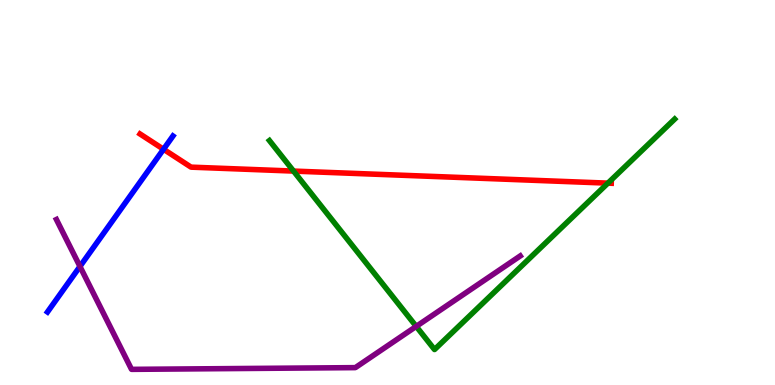[{'lines': ['blue', 'red'], 'intersections': [{'x': 2.11, 'y': 6.12}]}, {'lines': ['green', 'red'], 'intersections': [{'x': 3.79, 'y': 5.56}, {'x': 7.84, 'y': 5.24}]}, {'lines': ['purple', 'red'], 'intersections': []}, {'lines': ['blue', 'green'], 'intersections': []}, {'lines': ['blue', 'purple'], 'intersections': [{'x': 1.03, 'y': 3.08}]}, {'lines': ['green', 'purple'], 'intersections': [{'x': 5.37, 'y': 1.52}]}]